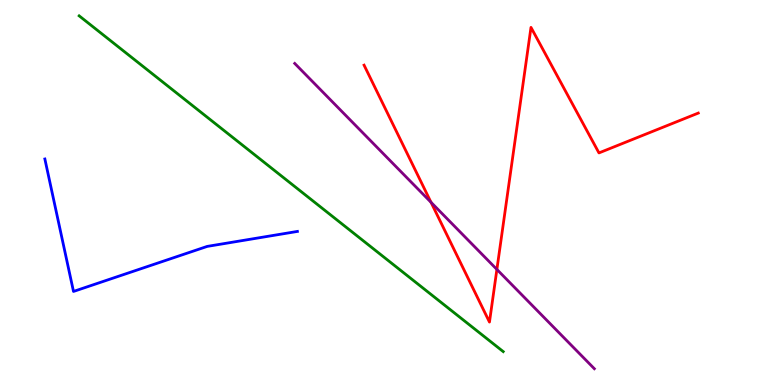[{'lines': ['blue', 'red'], 'intersections': []}, {'lines': ['green', 'red'], 'intersections': []}, {'lines': ['purple', 'red'], 'intersections': [{'x': 5.56, 'y': 4.75}, {'x': 6.41, 'y': 3.0}]}, {'lines': ['blue', 'green'], 'intersections': []}, {'lines': ['blue', 'purple'], 'intersections': []}, {'lines': ['green', 'purple'], 'intersections': []}]